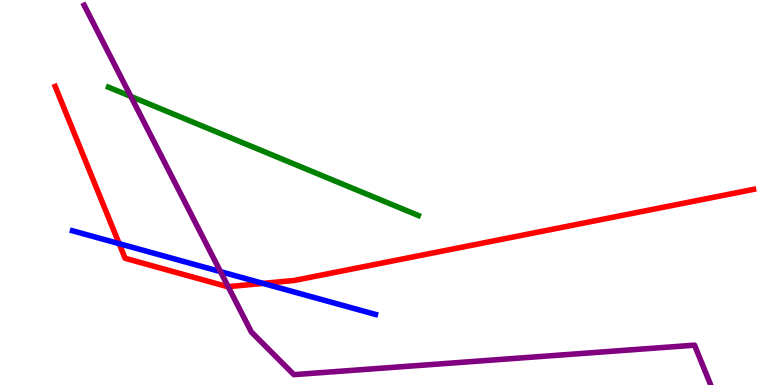[{'lines': ['blue', 'red'], 'intersections': [{'x': 1.54, 'y': 3.67}, {'x': 3.39, 'y': 2.64}]}, {'lines': ['green', 'red'], 'intersections': []}, {'lines': ['purple', 'red'], 'intersections': [{'x': 2.94, 'y': 2.55}]}, {'lines': ['blue', 'green'], 'intersections': []}, {'lines': ['blue', 'purple'], 'intersections': [{'x': 2.84, 'y': 2.94}]}, {'lines': ['green', 'purple'], 'intersections': [{'x': 1.69, 'y': 7.5}]}]